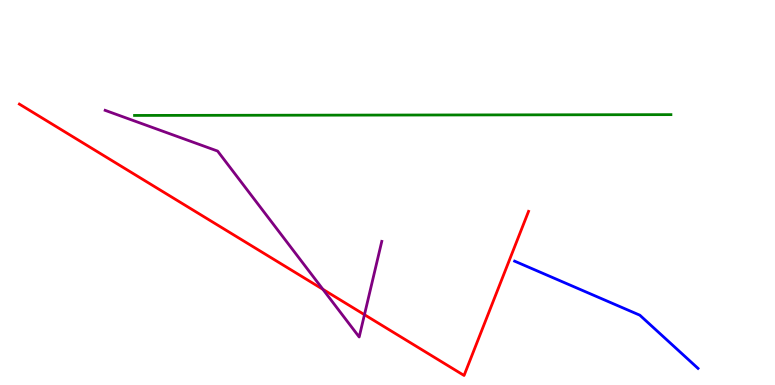[{'lines': ['blue', 'red'], 'intersections': []}, {'lines': ['green', 'red'], 'intersections': []}, {'lines': ['purple', 'red'], 'intersections': [{'x': 4.17, 'y': 2.49}, {'x': 4.7, 'y': 1.83}]}, {'lines': ['blue', 'green'], 'intersections': []}, {'lines': ['blue', 'purple'], 'intersections': []}, {'lines': ['green', 'purple'], 'intersections': []}]